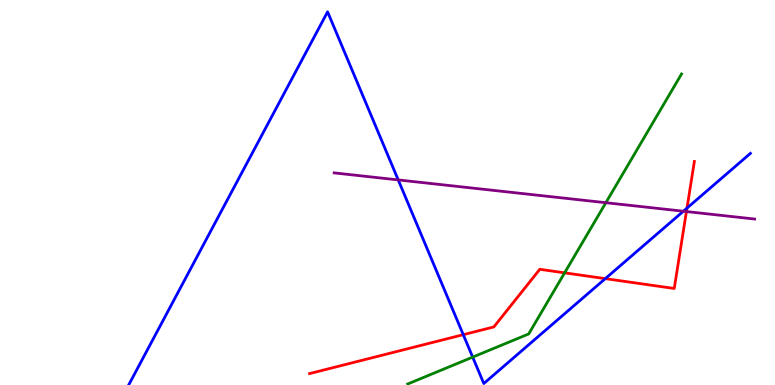[{'lines': ['blue', 'red'], 'intersections': [{'x': 5.98, 'y': 1.31}, {'x': 7.81, 'y': 2.76}, {'x': 8.86, 'y': 4.59}]}, {'lines': ['green', 'red'], 'intersections': [{'x': 7.29, 'y': 2.91}]}, {'lines': ['purple', 'red'], 'intersections': [{'x': 8.86, 'y': 4.51}]}, {'lines': ['blue', 'green'], 'intersections': [{'x': 6.1, 'y': 0.724}]}, {'lines': ['blue', 'purple'], 'intersections': [{'x': 5.14, 'y': 5.33}, {'x': 8.82, 'y': 4.51}]}, {'lines': ['green', 'purple'], 'intersections': [{'x': 7.82, 'y': 4.73}]}]